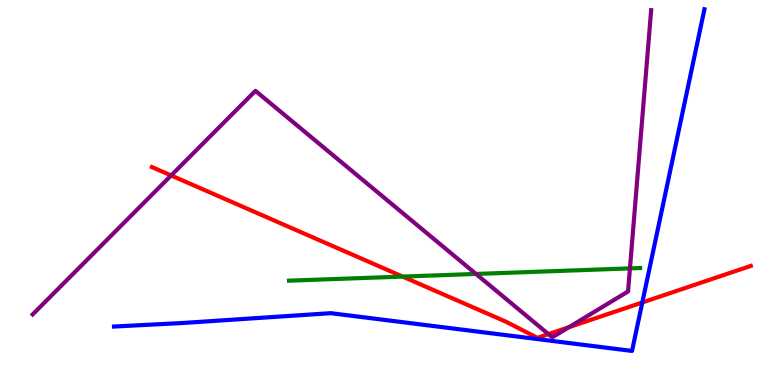[{'lines': ['blue', 'red'], 'intersections': [{'x': 8.29, 'y': 2.14}]}, {'lines': ['green', 'red'], 'intersections': [{'x': 5.2, 'y': 2.82}]}, {'lines': ['purple', 'red'], 'intersections': [{'x': 2.21, 'y': 5.44}, {'x': 7.08, 'y': 1.32}, {'x': 7.34, 'y': 1.5}]}, {'lines': ['blue', 'green'], 'intersections': []}, {'lines': ['blue', 'purple'], 'intersections': []}, {'lines': ['green', 'purple'], 'intersections': [{'x': 6.14, 'y': 2.88}, {'x': 8.13, 'y': 3.03}]}]